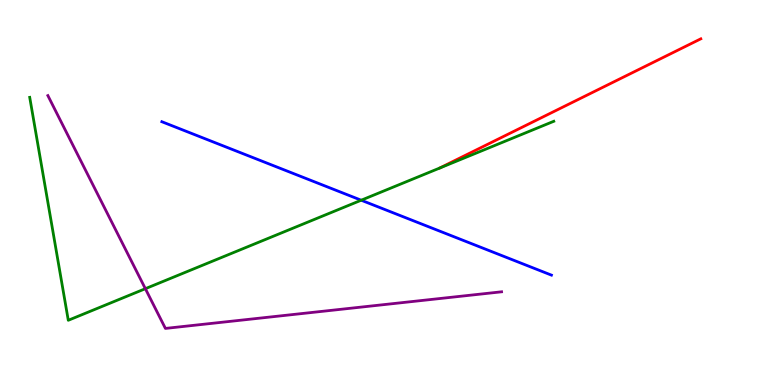[{'lines': ['blue', 'red'], 'intersections': []}, {'lines': ['green', 'red'], 'intersections': []}, {'lines': ['purple', 'red'], 'intersections': []}, {'lines': ['blue', 'green'], 'intersections': [{'x': 4.66, 'y': 4.8}]}, {'lines': ['blue', 'purple'], 'intersections': []}, {'lines': ['green', 'purple'], 'intersections': [{'x': 1.88, 'y': 2.5}]}]